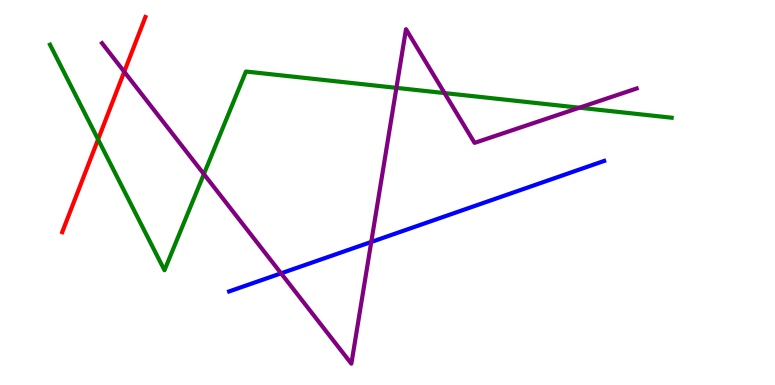[{'lines': ['blue', 'red'], 'intersections': []}, {'lines': ['green', 'red'], 'intersections': [{'x': 1.27, 'y': 6.38}]}, {'lines': ['purple', 'red'], 'intersections': [{'x': 1.6, 'y': 8.14}]}, {'lines': ['blue', 'green'], 'intersections': []}, {'lines': ['blue', 'purple'], 'intersections': [{'x': 3.63, 'y': 2.9}, {'x': 4.79, 'y': 3.72}]}, {'lines': ['green', 'purple'], 'intersections': [{'x': 2.63, 'y': 5.48}, {'x': 5.12, 'y': 7.72}, {'x': 5.74, 'y': 7.58}, {'x': 7.48, 'y': 7.2}]}]